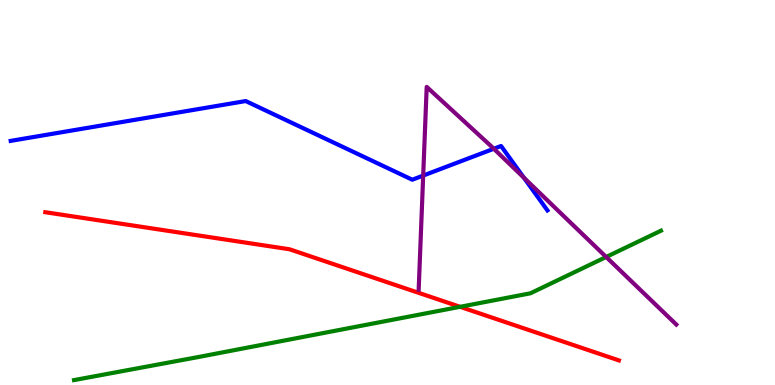[{'lines': ['blue', 'red'], 'intersections': []}, {'lines': ['green', 'red'], 'intersections': [{'x': 5.94, 'y': 2.03}]}, {'lines': ['purple', 'red'], 'intersections': []}, {'lines': ['blue', 'green'], 'intersections': []}, {'lines': ['blue', 'purple'], 'intersections': [{'x': 5.46, 'y': 5.44}, {'x': 6.37, 'y': 6.14}, {'x': 6.76, 'y': 5.38}]}, {'lines': ['green', 'purple'], 'intersections': [{'x': 7.82, 'y': 3.33}]}]